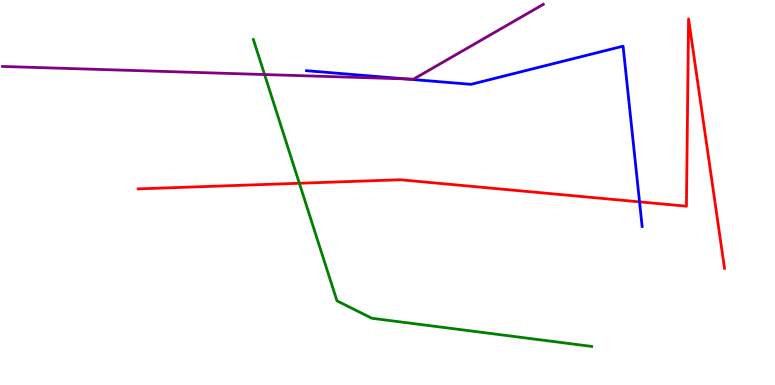[{'lines': ['blue', 'red'], 'intersections': [{'x': 8.25, 'y': 4.76}]}, {'lines': ['green', 'red'], 'intersections': [{'x': 3.86, 'y': 5.24}]}, {'lines': ['purple', 'red'], 'intersections': []}, {'lines': ['blue', 'green'], 'intersections': []}, {'lines': ['blue', 'purple'], 'intersections': [{'x': 5.23, 'y': 7.95}]}, {'lines': ['green', 'purple'], 'intersections': [{'x': 3.41, 'y': 8.06}]}]